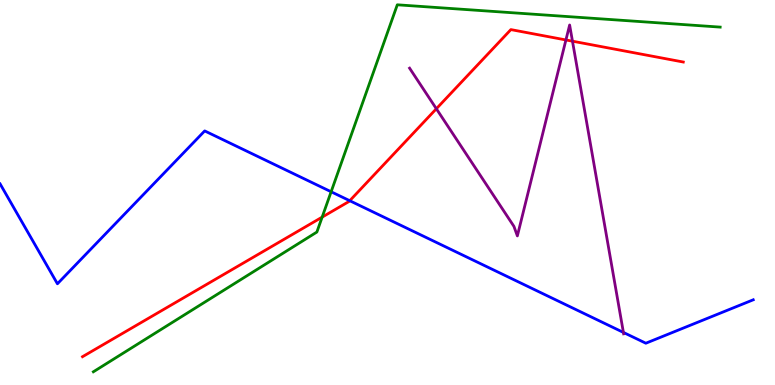[{'lines': ['blue', 'red'], 'intersections': [{'x': 4.51, 'y': 4.79}]}, {'lines': ['green', 'red'], 'intersections': [{'x': 4.16, 'y': 4.36}]}, {'lines': ['purple', 'red'], 'intersections': [{'x': 5.63, 'y': 7.18}, {'x': 7.3, 'y': 8.96}, {'x': 7.39, 'y': 8.93}]}, {'lines': ['blue', 'green'], 'intersections': [{'x': 4.27, 'y': 5.02}]}, {'lines': ['blue', 'purple'], 'intersections': [{'x': 8.04, 'y': 1.37}]}, {'lines': ['green', 'purple'], 'intersections': []}]